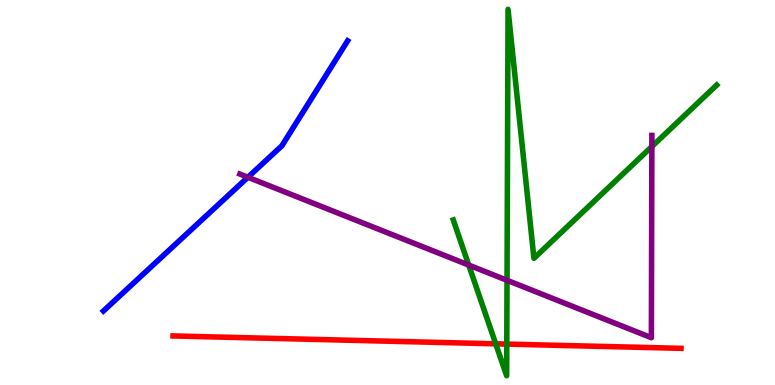[{'lines': ['blue', 'red'], 'intersections': []}, {'lines': ['green', 'red'], 'intersections': [{'x': 6.4, 'y': 1.07}, {'x': 6.54, 'y': 1.06}]}, {'lines': ['purple', 'red'], 'intersections': []}, {'lines': ['blue', 'green'], 'intersections': []}, {'lines': ['blue', 'purple'], 'intersections': [{'x': 3.2, 'y': 5.4}]}, {'lines': ['green', 'purple'], 'intersections': [{'x': 6.05, 'y': 3.12}, {'x': 6.54, 'y': 2.72}, {'x': 8.41, 'y': 6.19}]}]